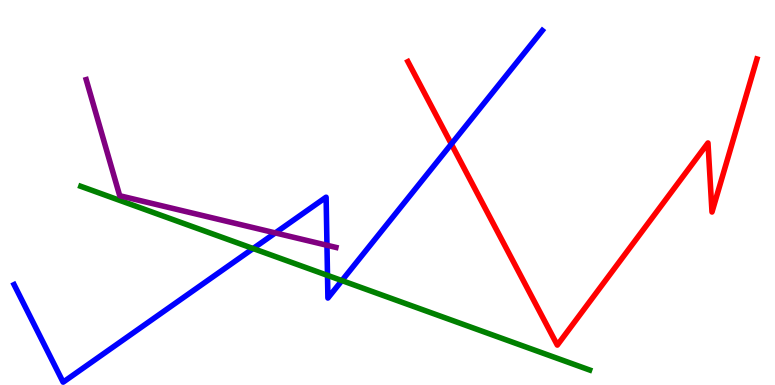[{'lines': ['blue', 'red'], 'intersections': [{'x': 5.82, 'y': 6.26}]}, {'lines': ['green', 'red'], 'intersections': []}, {'lines': ['purple', 'red'], 'intersections': []}, {'lines': ['blue', 'green'], 'intersections': [{'x': 3.27, 'y': 3.54}, {'x': 4.23, 'y': 2.85}, {'x': 4.41, 'y': 2.71}]}, {'lines': ['blue', 'purple'], 'intersections': [{'x': 3.55, 'y': 3.95}, {'x': 4.22, 'y': 3.63}]}, {'lines': ['green', 'purple'], 'intersections': []}]